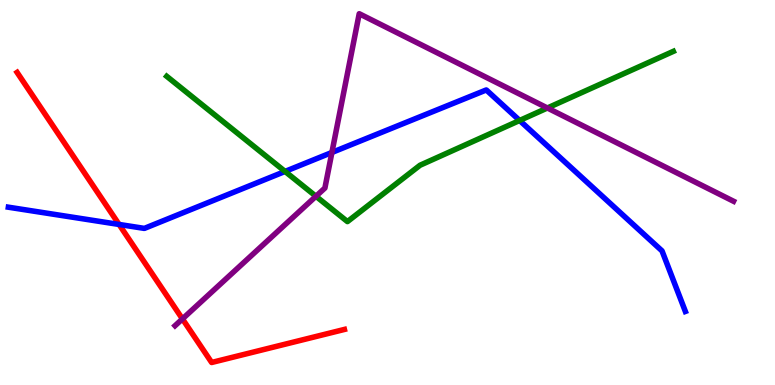[{'lines': ['blue', 'red'], 'intersections': [{'x': 1.54, 'y': 4.17}]}, {'lines': ['green', 'red'], 'intersections': []}, {'lines': ['purple', 'red'], 'intersections': [{'x': 2.35, 'y': 1.72}]}, {'lines': ['blue', 'green'], 'intersections': [{'x': 3.68, 'y': 5.55}, {'x': 6.7, 'y': 6.87}]}, {'lines': ['blue', 'purple'], 'intersections': [{'x': 4.28, 'y': 6.04}]}, {'lines': ['green', 'purple'], 'intersections': [{'x': 4.08, 'y': 4.9}, {'x': 7.06, 'y': 7.2}]}]